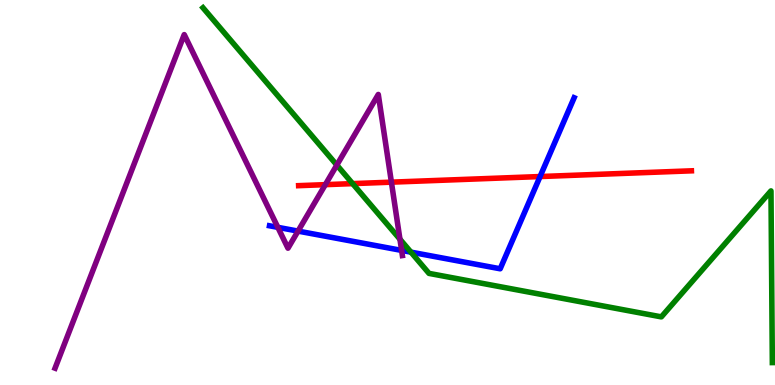[{'lines': ['blue', 'red'], 'intersections': [{'x': 6.97, 'y': 5.41}]}, {'lines': ['green', 'red'], 'intersections': [{'x': 4.55, 'y': 5.23}]}, {'lines': ['purple', 'red'], 'intersections': [{'x': 4.2, 'y': 5.2}, {'x': 5.05, 'y': 5.27}]}, {'lines': ['blue', 'green'], 'intersections': [{'x': 5.3, 'y': 3.45}]}, {'lines': ['blue', 'purple'], 'intersections': [{'x': 3.59, 'y': 4.09}, {'x': 3.85, 'y': 4.0}, {'x': 5.18, 'y': 3.5}]}, {'lines': ['green', 'purple'], 'intersections': [{'x': 4.35, 'y': 5.71}, {'x': 5.16, 'y': 3.79}]}]